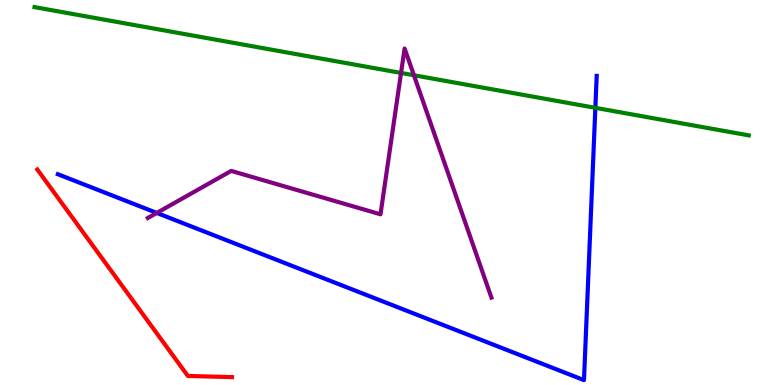[{'lines': ['blue', 'red'], 'intersections': []}, {'lines': ['green', 'red'], 'intersections': []}, {'lines': ['purple', 'red'], 'intersections': []}, {'lines': ['blue', 'green'], 'intersections': [{'x': 7.68, 'y': 7.2}]}, {'lines': ['blue', 'purple'], 'intersections': [{'x': 2.02, 'y': 4.47}]}, {'lines': ['green', 'purple'], 'intersections': [{'x': 5.17, 'y': 8.11}, {'x': 5.34, 'y': 8.05}]}]